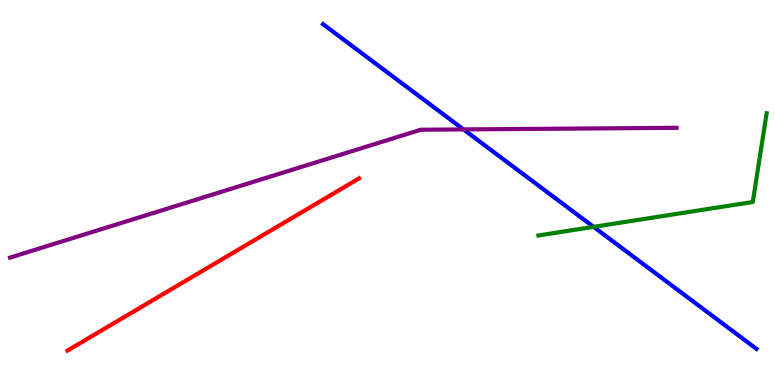[{'lines': ['blue', 'red'], 'intersections': []}, {'lines': ['green', 'red'], 'intersections': []}, {'lines': ['purple', 'red'], 'intersections': []}, {'lines': ['blue', 'green'], 'intersections': [{'x': 7.66, 'y': 4.11}]}, {'lines': ['blue', 'purple'], 'intersections': [{'x': 5.98, 'y': 6.64}]}, {'lines': ['green', 'purple'], 'intersections': []}]